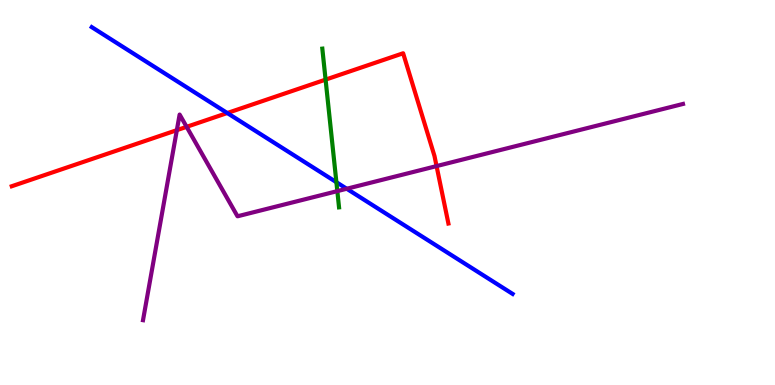[{'lines': ['blue', 'red'], 'intersections': [{'x': 2.93, 'y': 7.06}]}, {'lines': ['green', 'red'], 'intersections': [{'x': 4.2, 'y': 7.93}]}, {'lines': ['purple', 'red'], 'intersections': [{'x': 2.28, 'y': 6.62}, {'x': 2.41, 'y': 6.71}, {'x': 5.63, 'y': 5.69}]}, {'lines': ['blue', 'green'], 'intersections': [{'x': 4.34, 'y': 5.27}]}, {'lines': ['blue', 'purple'], 'intersections': [{'x': 4.47, 'y': 5.1}]}, {'lines': ['green', 'purple'], 'intersections': [{'x': 4.35, 'y': 5.04}]}]